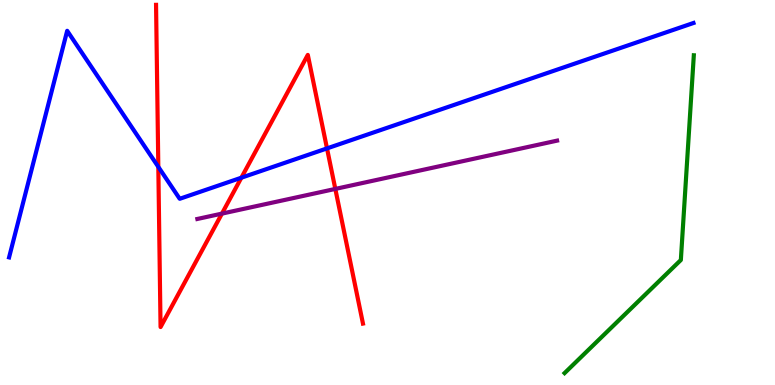[{'lines': ['blue', 'red'], 'intersections': [{'x': 2.04, 'y': 5.67}, {'x': 3.11, 'y': 5.38}, {'x': 4.22, 'y': 6.15}]}, {'lines': ['green', 'red'], 'intersections': []}, {'lines': ['purple', 'red'], 'intersections': [{'x': 2.86, 'y': 4.45}, {'x': 4.33, 'y': 5.09}]}, {'lines': ['blue', 'green'], 'intersections': []}, {'lines': ['blue', 'purple'], 'intersections': []}, {'lines': ['green', 'purple'], 'intersections': []}]